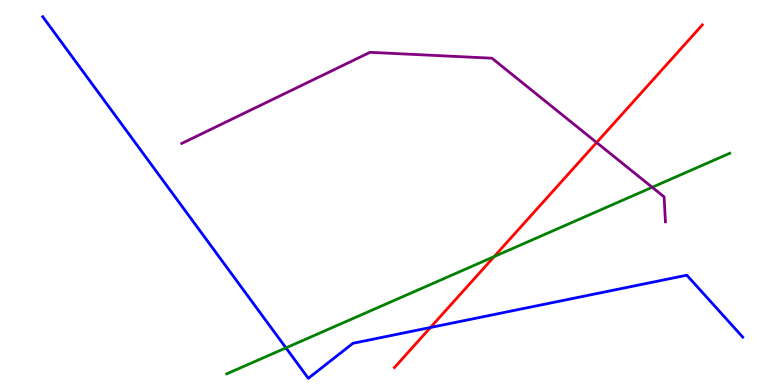[{'lines': ['blue', 'red'], 'intersections': [{'x': 5.55, 'y': 1.49}]}, {'lines': ['green', 'red'], 'intersections': [{'x': 6.38, 'y': 3.34}]}, {'lines': ['purple', 'red'], 'intersections': [{'x': 7.7, 'y': 6.3}]}, {'lines': ['blue', 'green'], 'intersections': [{'x': 3.69, 'y': 0.964}]}, {'lines': ['blue', 'purple'], 'intersections': []}, {'lines': ['green', 'purple'], 'intersections': [{'x': 8.42, 'y': 5.14}]}]